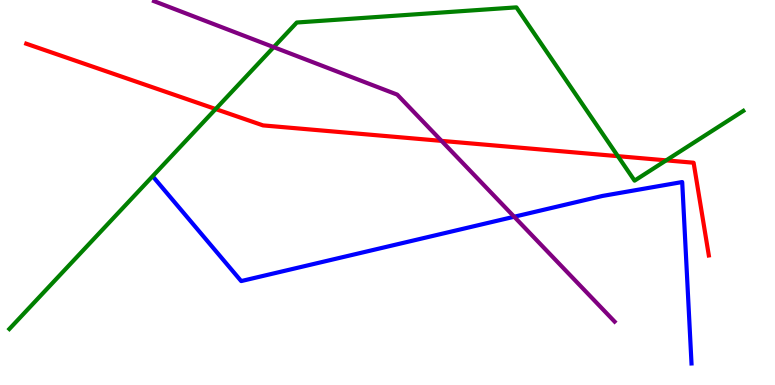[{'lines': ['blue', 'red'], 'intersections': []}, {'lines': ['green', 'red'], 'intersections': [{'x': 2.78, 'y': 7.17}, {'x': 7.97, 'y': 5.94}, {'x': 8.6, 'y': 5.83}]}, {'lines': ['purple', 'red'], 'intersections': [{'x': 5.7, 'y': 6.34}]}, {'lines': ['blue', 'green'], 'intersections': []}, {'lines': ['blue', 'purple'], 'intersections': [{'x': 6.63, 'y': 4.37}]}, {'lines': ['green', 'purple'], 'intersections': [{'x': 3.53, 'y': 8.78}]}]